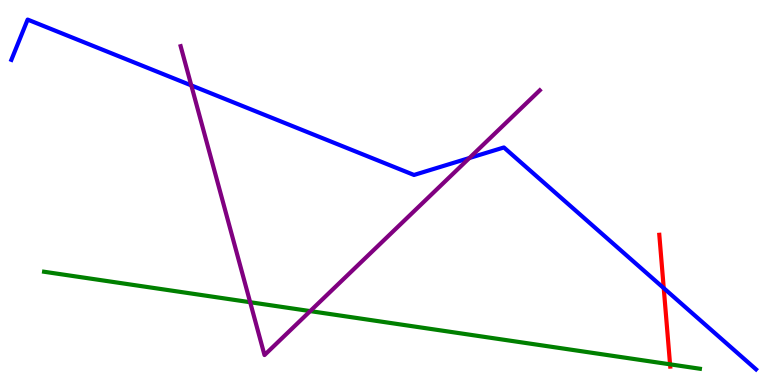[{'lines': ['blue', 'red'], 'intersections': [{'x': 8.56, 'y': 2.52}]}, {'lines': ['green', 'red'], 'intersections': [{'x': 8.65, 'y': 0.537}]}, {'lines': ['purple', 'red'], 'intersections': []}, {'lines': ['blue', 'green'], 'intersections': []}, {'lines': ['blue', 'purple'], 'intersections': [{'x': 2.47, 'y': 7.78}, {'x': 6.06, 'y': 5.9}]}, {'lines': ['green', 'purple'], 'intersections': [{'x': 3.23, 'y': 2.15}, {'x': 4.0, 'y': 1.92}]}]